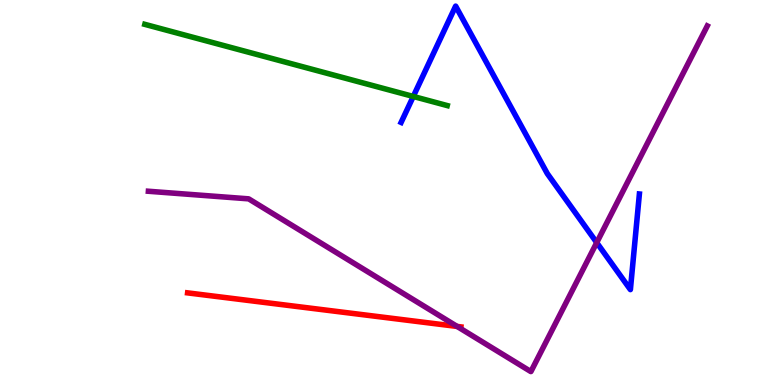[{'lines': ['blue', 'red'], 'intersections': []}, {'lines': ['green', 'red'], 'intersections': []}, {'lines': ['purple', 'red'], 'intersections': [{'x': 5.9, 'y': 1.52}]}, {'lines': ['blue', 'green'], 'intersections': [{'x': 5.33, 'y': 7.49}]}, {'lines': ['blue', 'purple'], 'intersections': [{'x': 7.7, 'y': 3.7}]}, {'lines': ['green', 'purple'], 'intersections': []}]